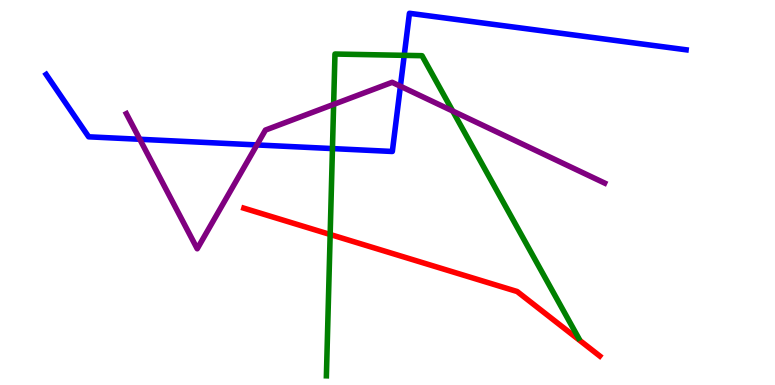[{'lines': ['blue', 'red'], 'intersections': []}, {'lines': ['green', 'red'], 'intersections': [{'x': 4.26, 'y': 3.91}]}, {'lines': ['purple', 'red'], 'intersections': []}, {'lines': ['blue', 'green'], 'intersections': [{'x': 4.29, 'y': 6.14}, {'x': 5.22, 'y': 8.56}]}, {'lines': ['blue', 'purple'], 'intersections': [{'x': 1.8, 'y': 6.38}, {'x': 3.31, 'y': 6.24}, {'x': 5.17, 'y': 7.76}]}, {'lines': ['green', 'purple'], 'intersections': [{'x': 4.3, 'y': 7.29}, {'x': 5.84, 'y': 7.12}]}]